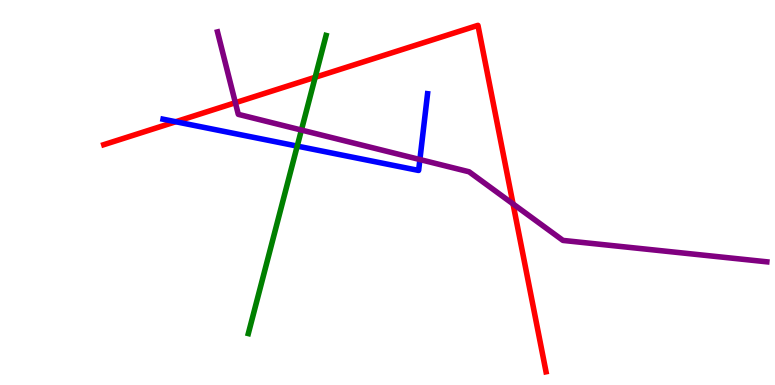[{'lines': ['blue', 'red'], 'intersections': [{'x': 2.27, 'y': 6.84}]}, {'lines': ['green', 'red'], 'intersections': [{'x': 4.07, 'y': 7.99}]}, {'lines': ['purple', 'red'], 'intersections': [{'x': 3.04, 'y': 7.33}, {'x': 6.62, 'y': 4.7}]}, {'lines': ['blue', 'green'], 'intersections': [{'x': 3.84, 'y': 6.21}]}, {'lines': ['blue', 'purple'], 'intersections': [{'x': 5.42, 'y': 5.86}]}, {'lines': ['green', 'purple'], 'intersections': [{'x': 3.89, 'y': 6.62}]}]